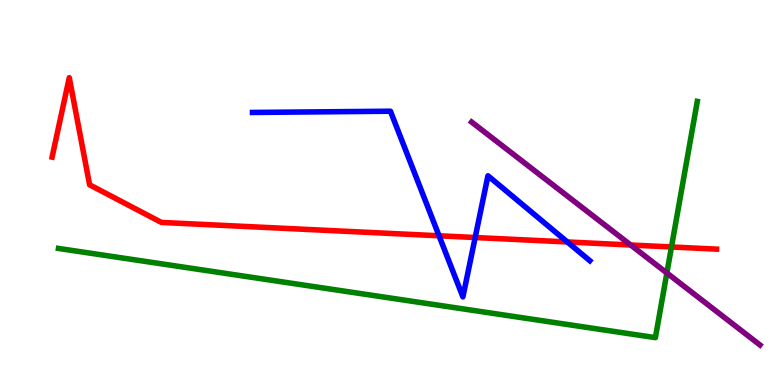[{'lines': ['blue', 'red'], 'intersections': [{'x': 5.67, 'y': 3.88}, {'x': 6.13, 'y': 3.83}, {'x': 7.32, 'y': 3.72}]}, {'lines': ['green', 'red'], 'intersections': [{'x': 8.66, 'y': 3.59}]}, {'lines': ['purple', 'red'], 'intersections': [{'x': 8.14, 'y': 3.64}]}, {'lines': ['blue', 'green'], 'intersections': []}, {'lines': ['blue', 'purple'], 'intersections': []}, {'lines': ['green', 'purple'], 'intersections': [{'x': 8.6, 'y': 2.91}]}]